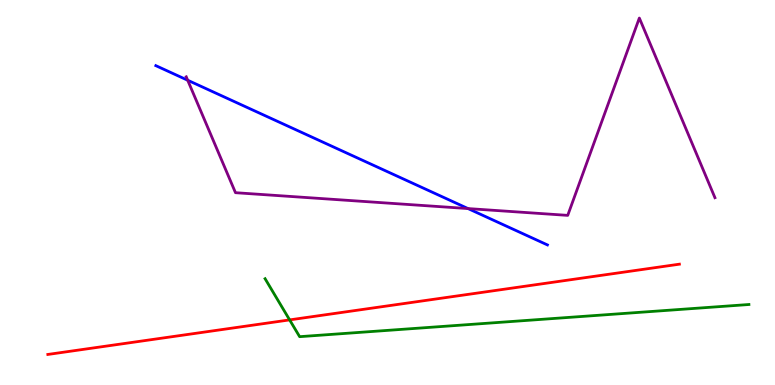[{'lines': ['blue', 'red'], 'intersections': []}, {'lines': ['green', 'red'], 'intersections': [{'x': 3.74, 'y': 1.69}]}, {'lines': ['purple', 'red'], 'intersections': []}, {'lines': ['blue', 'green'], 'intersections': []}, {'lines': ['blue', 'purple'], 'intersections': [{'x': 2.42, 'y': 7.92}, {'x': 6.04, 'y': 4.58}]}, {'lines': ['green', 'purple'], 'intersections': []}]